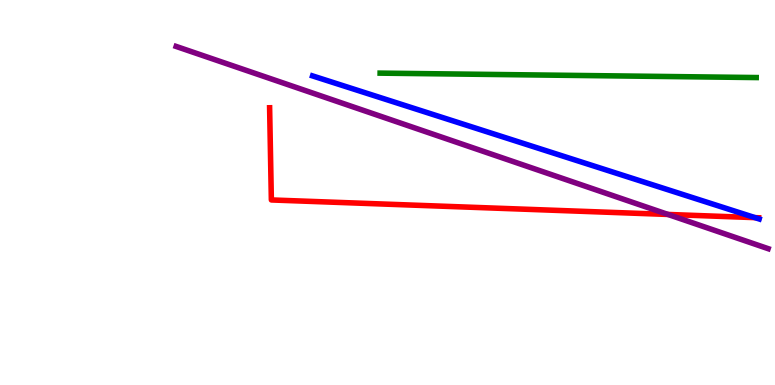[{'lines': ['blue', 'red'], 'intersections': [{'x': 9.74, 'y': 4.35}]}, {'lines': ['green', 'red'], 'intersections': []}, {'lines': ['purple', 'red'], 'intersections': [{'x': 8.62, 'y': 4.43}]}, {'lines': ['blue', 'green'], 'intersections': []}, {'lines': ['blue', 'purple'], 'intersections': []}, {'lines': ['green', 'purple'], 'intersections': []}]